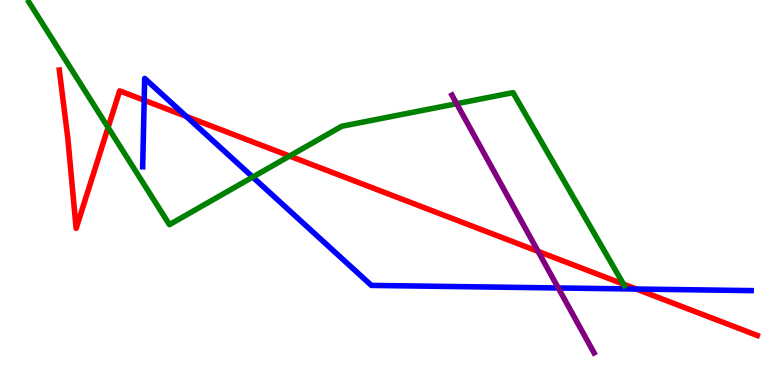[{'lines': ['blue', 'red'], 'intersections': [{'x': 1.86, 'y': 7.4}, {'x': 2.4, 'y': 6.98}, {'x': 8.21, 'y': 2.49}]}, {'lines': ['green', 'red'], 'intersections': [{'x': 1.39, 'y': 6.69}, {'x': 3.74, 'y': 5.95}, {'x': 8.05, 'y': 2.62}]}, {'lines': ['purple', 'red'], 'intersections': [{'x': 6.94, 'y': 3.47}]}, {'lines': ['blue', 'green'], 'intersections': [{'x': 3.26, 'y': 5.4}]}, {'lines': ['blue', 'purple'], 'intersections': [{'x': 7.2, 'y': 2.52}]}, {'lines': ['green', 'purple'], 'intersections': [{'x': 5.89, 'y': 7.31}]}]